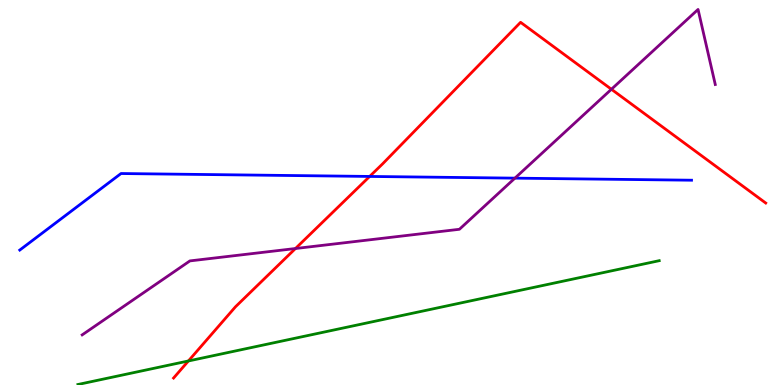[{'lines': ['blue', 'red'], 'intersections': [{'x': 4.77, 'y': 5.42}]}, {'lines': ['green', 'red'], 'intersections': [{'x': 2.43, 'y': 0.624}]}, {'lines': ['purple', 'red'], 'intersections': [{'x': 3.81, 'y': 3.54}, {'x': 7.89, 'y': 7.68}]}, {'lines': ['blue', 'green'], 'intersections': []}, {'lines': ['blue', 'purple'], 'intersections': [{'x': 6.64, 'y': 5.37}]}, {'lines': ['green', 'purple'], 'intersections': []}]